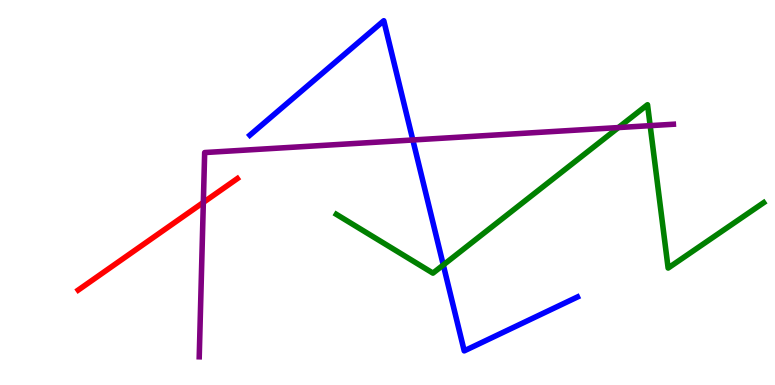[{'lines': ['blue', 'red'], 'intersections': []}, {'lines': ['green', 'red'], 'intersections': []}, {'lines': ['purple', 'red'], 'intersections': [{'x': 2.62, 'y': 4.74}]}, {'lines': ['blue', 'green'], 'intersections': [{'x': 5.72, 'y': 3.12}]}, {'lines': ['blue', 'purple'], 'intersections': [{'x': 5.33, 'y': 6.36}]}, {'lines': ['green', 'purple'], 'intersections': [{'x': 7.98, 'y': 6.69}, {'x': 8.39, 'y': 6.74}]}]